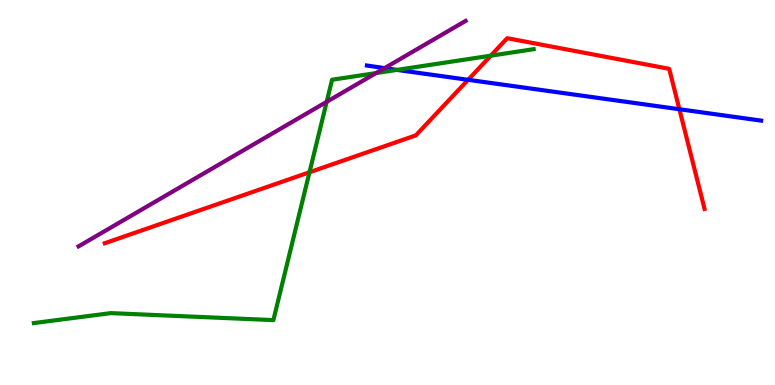[{'lines': ['blue', 'red'], 'intersections': [{'x': 6.04, 'y': 7.93}, {'x': 8.77, 'y': 7.16}]}, {'lines': ['green', 'red'], 'intersections': [{'x': 3.99, 'y': 5.53}, {'x': 6.33, 'y': 8.55}]}, {'lines': ['purple', 'red'], 'intersections': []}, {'lines': ['blue', 'green'], 'intersections': [{'x': 5.12, 'y': 8.18}]}, {'lines': ['blue', 'purple'], 'intersections': [{'x': 4.96, 'y': 8.23}]}, {'lines': ['green', 'purple'], 'intersections': [{'x': 4.22, 'y': 7.36}, {'x': 4.85, 'y': 8.1}]}]